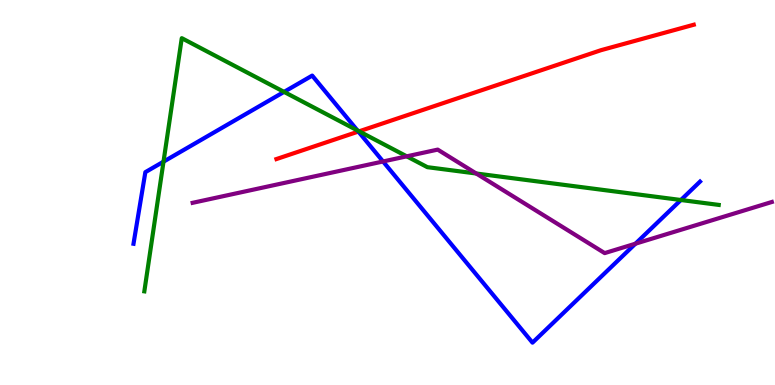[{'lines': ['blue', 'red'], 'intersections': [{'x': 4.62, 'y': 6.58}]}, {'lines': ['green', 'red'], 'intersections': [{'x': 4.63, 'y': 6.59}]}, {'lines': ['purple', 'red'], 'intersections': []}, {'lines': ['blue', 'green'], 'intersections': [{'x': 2.11, 'y': 5.8}, {'x': 3.67, 'y': 7.61}, {'x': 4.61, 'y': 6.61}, {'x': 8.79, 'y': 4.81}]}, {'lines': ['blue', 'purple'], 'intersections': [{'x': 4.94, 'y': 5.81}, {'x': 8.2, 'y': 3.67}]}, {'lines': ['green', 'purple'], 'intersections': [{'x': 5.25, 'y': 5.94}, {'x': 6.15, 'y': 5.49}]}]